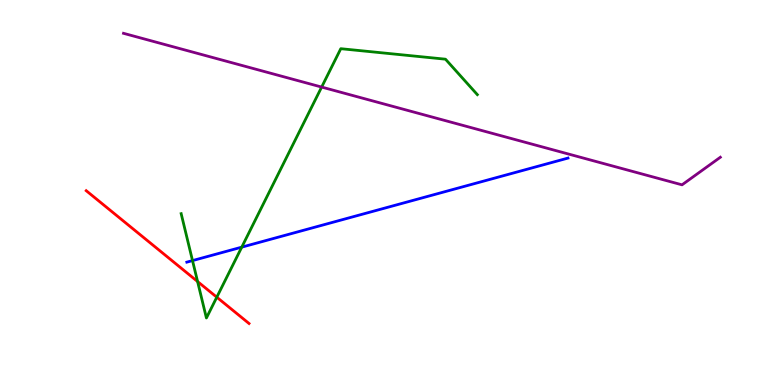[{'lines': ['blue', 'red'], 'intersections': []}, {'lines': ['green', 'red'], 'intersections': [{'x': 2.55, 'y': 2.69}, {'x': 2.8, 'y': 2.28}]}, {'lines': ['purple', 'red'], 'intersections': []}, {'lines': ['blue', 'green'], 'intersections': [{'x': 2.48, 'y': 3.23}, {'x': 3.12, 'y': 3.58}]}, {'lines': ['blue', 'purple'], 'intersections': []}, {'lines': ['green', 'purple'], 'intersections': [{'x': 4.15, 'y': 7.74}]}]